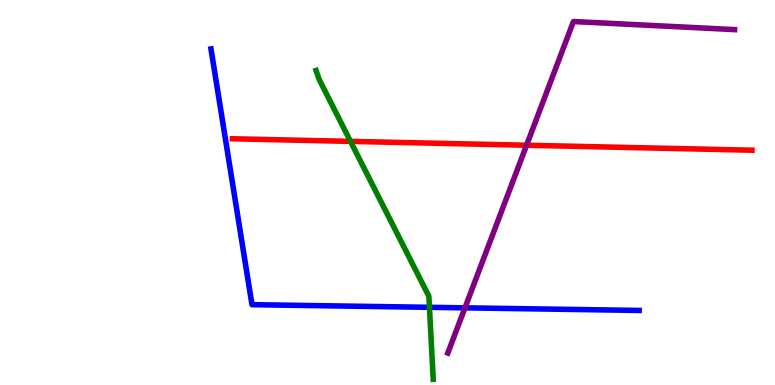[{'lines': ['blue', 'red'], 'intersections': []}, {'lines': ['green', 'red'], 'intersections': [{'x': 4.52, 'y': 6.33}]}, {'lines': ['purple', 'red'], 'intersections': [{'x': 6.79, 'y': 6.23}]}, {'lines': ['blue', 'green'], 'intersections': [{'x': 5.54, 'y': 2.02}]}, {'lines': ['blue', 'purple'], 'intersections': [{'x': 6.0, 'y': 2.0}]}, {'lines': ['green', 'purple'], 'intersections': []}]